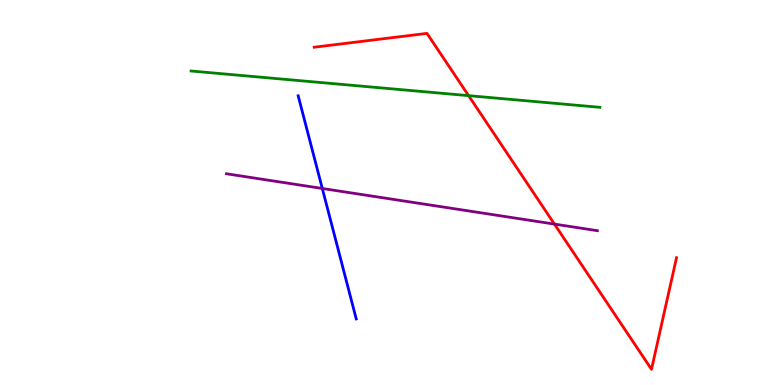[{'lines': ['blue', 'red'], 'intersections': []}, {'lines': ['green', 'red'], 'intersections': [{'x': 6.05, 'y': 7.52}]}, {'lines': ['purple', 'red'], 'intersections': [{'x': 7.15, 'y': 4.18}]}, {'lines': ['blue', 'green'], 'intersections': []}, {'lines': ['blue', 'purple'], 'intersections': [{'x': 4.16, 'y': 5.1}]}, {'lines': ['green', 'purple'], 'intersections': []}]